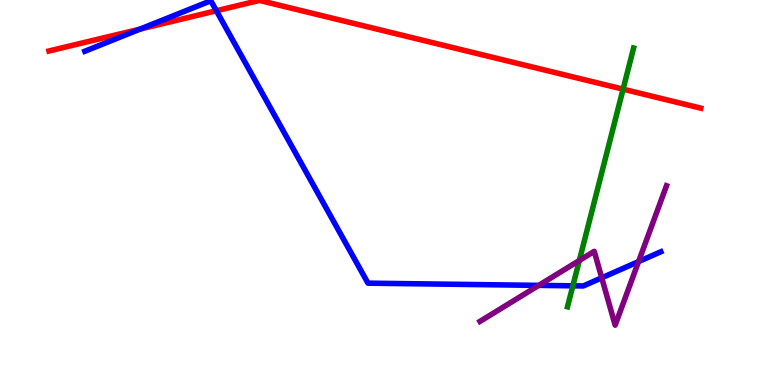[{'lines': ['blue', 'red'], 'intersections': [{'x': 1.81, 'y': 9.25}, {'x': 2.79, 'y': 9.72}]}, {'lines': ['green', 'red'], 'intersections': [{'x': 8.04, 'y': 7.68}]}, {'lines': ['purple', 'red'], 'intersections': []}, {'lines': ['blue', 'green'], 'intersections': [{'x': 7.39, 'y': 2.58}]}, {'lines': ['blue', 'purple'], 'intersections': [{'x': 6.95, 'y': 2.59}, {'x': 7.76, 'y': 2.78}, {'x': 8.24, 'y': 3.21}]}, {'lines': ['green', 'purple'], 'intersections': [{'x': 7.48, 'y': 3.23}]}]